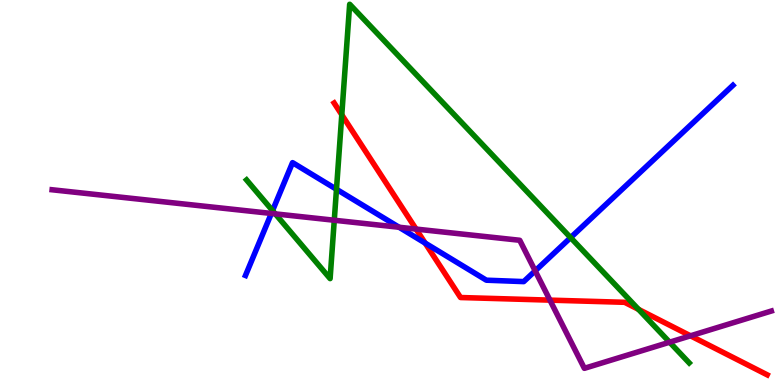[{'lines': ['blue', 'red'], 'intersections': [{'x': 5.49, 'y': 3.69}]}, {'lines': ['green', 'red'], 'intersections': [{'x': 4.41, 'y': 7.02}, {'x': 8.24, 'y': 1.96}]}, {'lines': ['purple', 'red'], 'intersections': [{'x': 5.37, 'y': 4.05}, {'x': 7.1, 'y': 2.2}, {'x': 8.91, 'y': 1.28}]}, {'lines': ['blue', 'green'], 'intersections': [{'x': 3.52, 'y': 4.53}, {'x': 4.34, 'y': 5.08}, {'x': 7.36, 'y': 3.83}]}, {'lines': ['blue', 'purple'], 'intersections': [{'x': 3.5, 'y': 4.46}, {'x': 5.15, 'y': 4.1}, {'x': 6.91, 'y': 2.96}]}, {'lines': ['green', 'purple'], 'intersections': [{'x': 3.55, 'y': 4.44}, {'x': 4.31, 'y': 4.28}, {'x': 8.64, 'y': 1.11}]}]